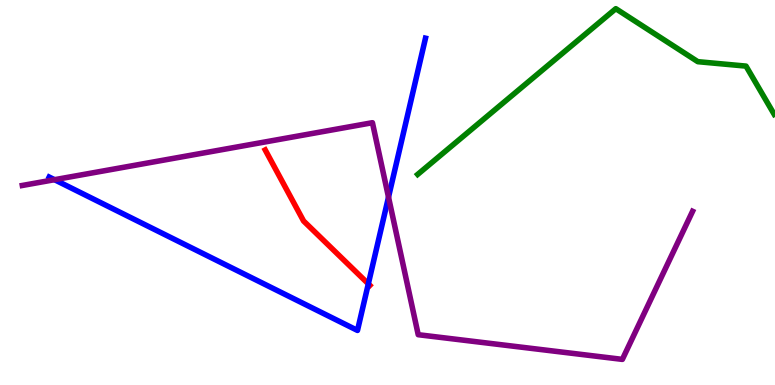[{'lines': ['blue', 'red'], 'intersections': [{'x': 4.75, 'y': 2.63}]}, {'lines': ['green', 'red'], 'intersections': []}, {'lines': ['purple', 'red'], 'intersections': []}, {'lines': ['blue', 'green'], 'intersections': []}, {'lines': ['blue', 'purple'], 'intersections': [{'x': 0.703, 'y': 5.33}, {'x': 5.01, 'y': 4.88}]}, {'lines': ['green', 'purple'], 'intersections': []}]